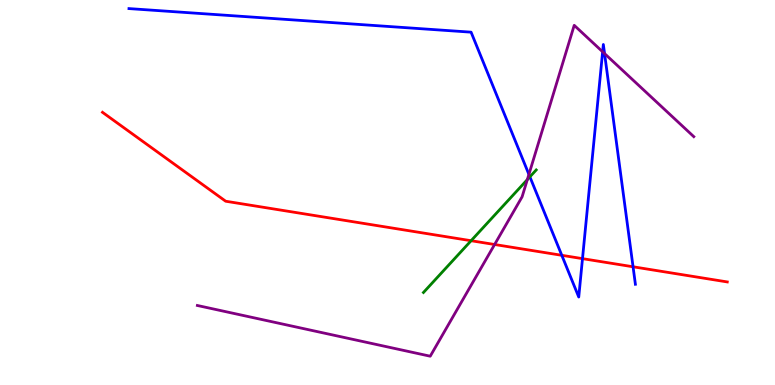[{'lines': ['blue', 'red'], 'intersections': [{'x': 7.25, 'y': 3.37}, {'x': 7.52, 'y': 3.28}, {'x': 8.17, 'y': 3.07}]}, {'lines': ['green', 'red'], 'intersections': [{'x': 6.08, 'y': 3.75}]}, {'lines': ['purple', 'red'], 'intersections': [{'x': 6.38, 'y': 3.65}]}, {'lines': ['blue', 'green'], 'intersections': [{'x': 6.84, 'y': 5.41}]}, {'lines': ['blue', 'purple'], 'intersections': [{'x': 6.82, 'y': 5.47}, {'x': 7.78, 'y': 8.66}, {'x': 7.8, 'y': 8.61}]}, {'lines': ['green', 'purple'], 'intersections': [{'x': 6.8, 'y': 5.33}]}]